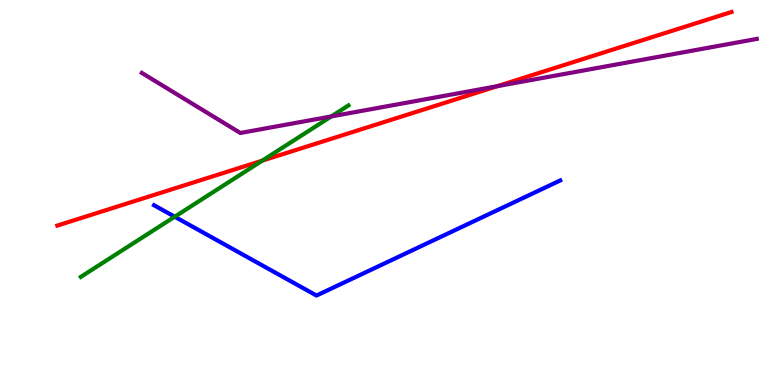[{'lines': ['blue', 'red'], 'intersections': []}, {'lines': ['green', 'red'], 'intersections': [{'x': 3.38, 'y': 5.83}]}, {'lines': ['purple', 'red'], 'intersections': [{'x': 6.42, 'y': 7.76}]}, {'lines': ['blue', 'green'], 'intersections': [{'x': 2.25, 'y': 4.37}]}, {'lines': ['blue', 'purple'], 'intersections': []}, {'lines': ['green', 'purple'], 'intersections': [{'x': 4.27, 'y': 6.98}]}]